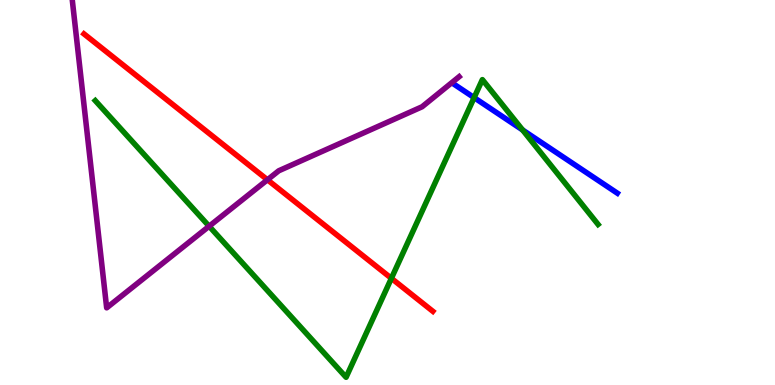[{'lines': ['blue', 'red'], 'intersections': []}, {'lines': ['green', 'red'], 'intersections': [{'x': 5.05, 'y': 2.77}]}, {'lines': ['purple', 'red'], 'intersections': [{'x': 3.45, 'y': 5.33}]}, {'lines': ['blue', 'green'], 'intersections': [{'x': 6.12, 'y': 7.46}, {'x': 6.74, 'y': 6.62}]}, {'lines': ['blue', 'purple'], 'intersections': []}, {'lines': ['green', 'purple'], 'intersections': [{'x': 2.7, 'y': 4.12}]}]